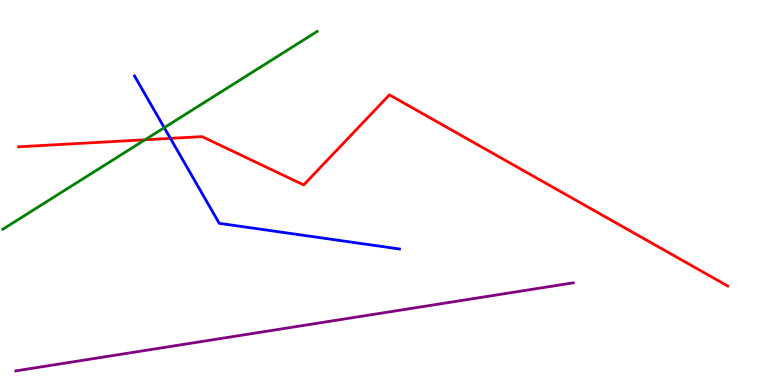[{'lines': ['blue', 'red'], 'intersections': [{'x': 2.2, 'y': 6.41}]}, {'lines': ['green', 'red'], 'intersections': [{'x': 1.87, 'y': 6.37}]}, {'lines': ['purple', 'red'], 'intersections': []}, {'lines': ['blue', 'green'], 'intersections': [{'x': 2.12, 'y': 6.68}]}, {'lines': ['blue', 'purple'], 'intersections': []}, {'lines': ['green', 'purple'], 'intersections': []}]